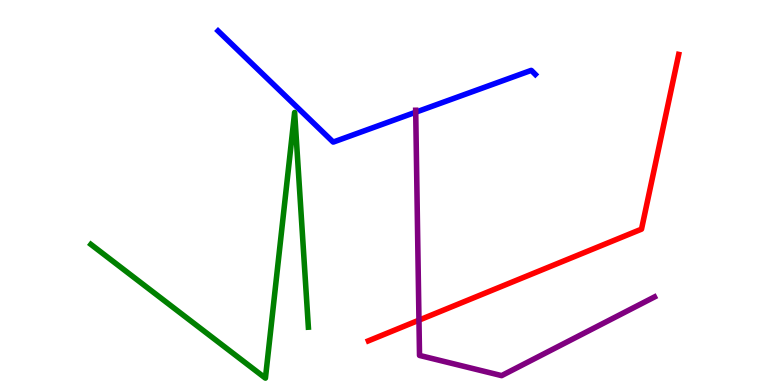[{'lines': ['blue', 'red'], 'intersections': []}, {'lines': ['green', 'red'], 'intersections': []}, {'lines': ['purple', 'red'], 'intersections': [{'x': 5.41, 'y': 1.68}]}, {'lines': ['blue', 'green'], 'intersections': []}, {'lines': ['blue', 'purple'], 'intersections': [{'x': 5.36, 'y': 7.09}]}, {'lines': ['green', 'purple'], 'intersections': []}]